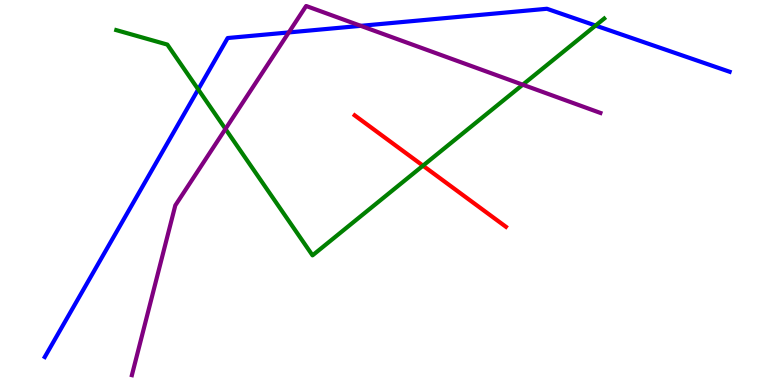[{'lines': ['blue', 'red'], 'intersections': []}, {'lines': ['green', 'red'], 'intersections': [{'x': 5.46, 'y': 5.7}]}, {'lines': ['purple', 'red'], 'intersections': []}, {'lines': ['blue', 'green'], 'intersections': [{'x': 2.56, 'y': 7.68}, {'x': 7.68, 'y': 9.34}]}, {'lines': ['blue', 'purple'], 'intersections': [{'x': 3.73, 'y': 9.16}, {'x': 4.65, 'y': 9.33}]}, {'lines': ['green', 'purple'], 'intersections': [{'x': 2.91, 'y': 6.65}, {'x': 6.74, 'y': 7.8}]}]